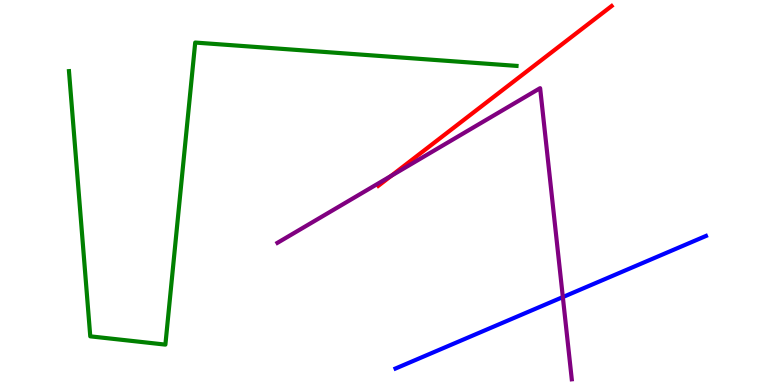[{'lines': ['blue', 'red'], 'intersections': []}, {'lines': ['green', 'red'], 'intersections': []}, {'lines': ['purple', 'red'], 'intersections': [{'x': 5.05, 'y': 5.43}]}, {'lines': ['blue', 'green'], 'intersections': []}, {'lines': ['blue', 'purple'], 'intersections': [{'x': 7.26, 'y': 2.28}]}, {'lines': ['green', 'purple'], 'intersections': []}]